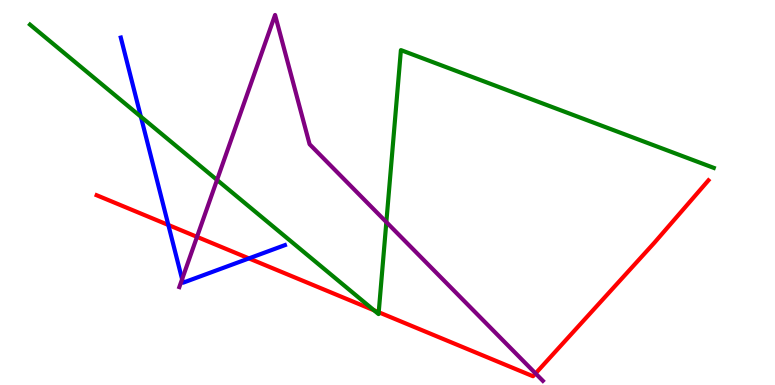[{'lines': ['blue', 'red'], 'intersections': [{'x': 2.17, 'y': 4.16}, {'x': 3.21, 'y': 3.29}]}, {'lines': ['green', 'red'], 'intersections': [{'x': 4.83, 'y': 1.94}, {'x': 4.89, 'y': 1.89}]}, {'lines': ['purple', 'red'], 'intersections': [{'x': 2.54, 'y': 3.85}, {'x': 6.91, 'y': 0.3}]}, {'lines': ['blue', 'green'], 'intersections': [{'x': 1.82, 'y': 6.97}]}, {'lines': ['blue', 'purple'], 'intersections': [{'x': 2.35, 'y': 2.75}]}, {'lines': ['green', 'purple'], 'intersections': [{'x': 2.8, 'y': 5.33}, {'x': 4.99, 'y': 4.23}]}]